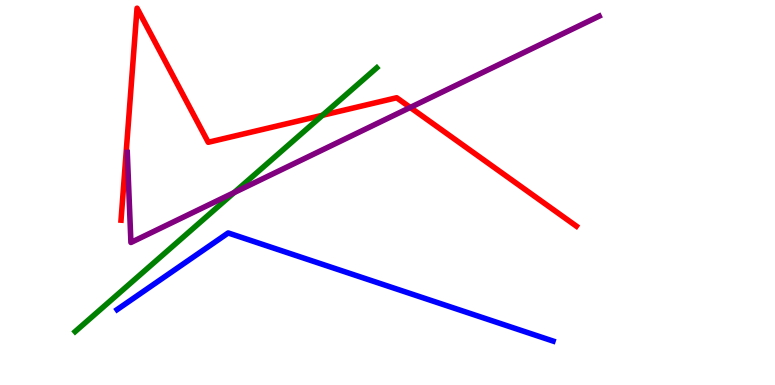[{'lines': ['blue', 'red'], 'intersections': []}, {'lines': ['green', 'red'], 'intersections': [{'x': 4.16, 'y': 7.01}]}, {'lines': ['purple', 'red'], 'intersections': [{'x': 5.29, 'y': 7.21}]}, {'lines': ['blue', 'green'], 'intersections': []}, {'lines': ['blue', 'purple'], 'intersections': []}, {'lines': ['green', 'purple'], 'intersections': [{'x': 3.02, 'y': 5.0}]}]